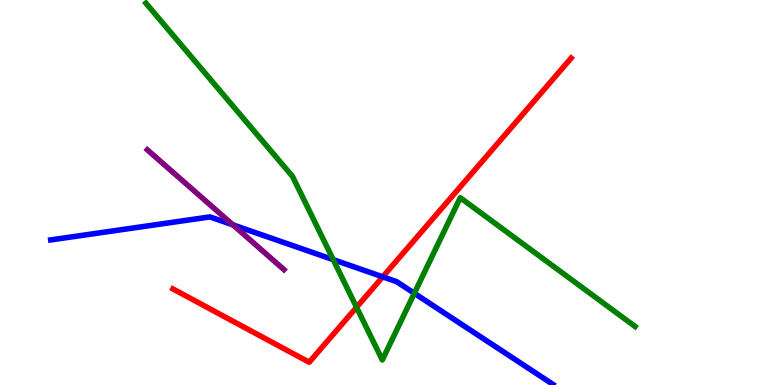[{'lines': ['blue', 'red'], 'intersections': [{'x': 4.94, 'y': 2.81}]}, {'lines': ['green', 'red'], 'intersections': [{'x': 4.6, 'y': 2.02}]}, {'lines': ['purple', 'red'], 'intersections': []}, {'lines': ['blue', 'green'], 'intersections': [{'x': 4.3, 'y': 3.26}, {'x': 5.35, 'y': 2.38}]}, {'lines': ['blue', 'purple'], 'intersections': [{'x': 3.01, 'y': 4.16}]}, {'lines': ['green', 'purple'], 'intersections': []}]